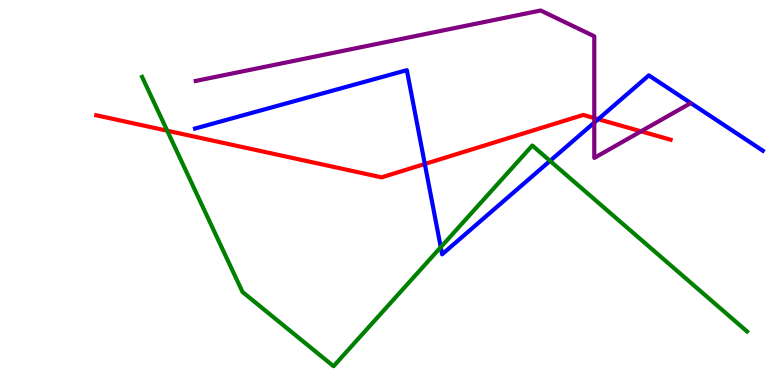[{'lines': ['blue', 'red'], 'intersections': [{'x': 5.48, 'y': 5.74}, {'x': 7.72, 'y': 6.9}]}, {'lines': ['green', 'red'], 'intersections': [{'x': 2.16, 'y': 6.61}]}, {'lines': ['purple', 'red'], 'intersections': [{'x': 7.67, 'y': 6.93}, {'x': 8.27, 'y': 6.59}]}, {'lines': ['blue', 'green'], 'intersections': [{'x': 5.69, 'y': 3.58}, {'x': 7.1, 'y': 5.82}]}, {'lines': ['blue', 'purple'], 'intersections': [{'x': 7.67, 'y': 6.82}]}, {'lines': ['green', 'purple'], 'intersections': []}]